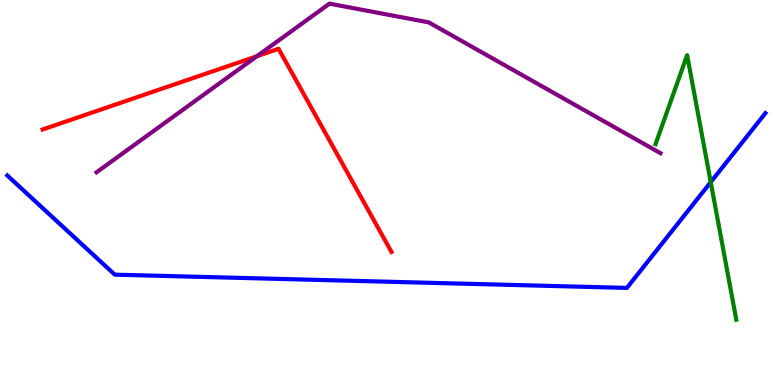[{'lines': ['blue', 'red'], 'intersections': []}, {'lines': ['green', 'red'], 'intersections': []}, {'lines': ['purple', 'red'], 'intersections': [{'x': 3.31, 'y': 8.54}]}, {'lines': ['blue', 'green'], 'intersections': [{'x': 9.17, 'y': 5.27}]}, {'lines': ['blue', 'purple'], 'intersections': []}, {'lines': ['green', 'purple'], 'intersections': []}]